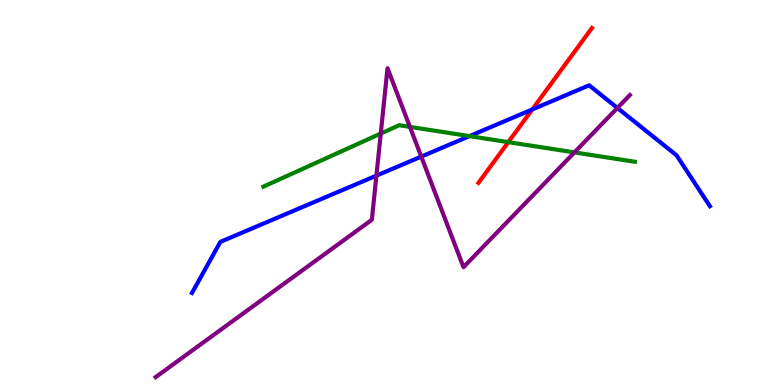[{'lines': ['blue', 'red'], 'intersections': [{'x': 6.87, 'y': 7.16}]}, {'lines': ['green', 'red'], 'intersections': [{'x': 6.56, 'y': 6.31}]}, {'lines': ['purple', 'red'], 'intersections': []}, {'lines': ['blue', 'green'], 'intersections': [{'x': 6.06, 'y': 6.46}]}, {'lines': ['blue', 'purple'], 'intersections': [{'x': 4.86, 'y': 5.44}, {'x': 5.44, 'y': 5.93}, {'x': 7.97, 'y': 7.2}]}, {'lines': ['green', 'purple'], 'intersections': [{'x': 4.91, 'y': 6.53}, {'x': 5.29, 'y': 6.7}, {'x': 7.41, 'y': 6.04}]}]